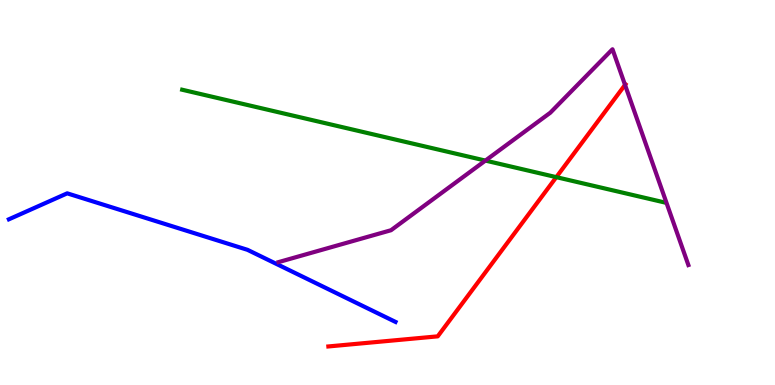[{'lines': ['blue', 'red'], 'intersections': []}, {'lines': ['green', 'red'], 'intersections': [{'x': 7.18, 'y': 5.4}]}, {'lines': ['purple', 'red'], 'intersections': [{'x': 8.06, 'y': 7.8}]}, {'lines': ['blue', 'green'], 'intersections': []}, {'lines': ['blue', 'purple'], 'intersections': []}, {'lines': ['green', 'purple'], 'intersections': [{'x': 6.26, 'y': 5.83}]}]